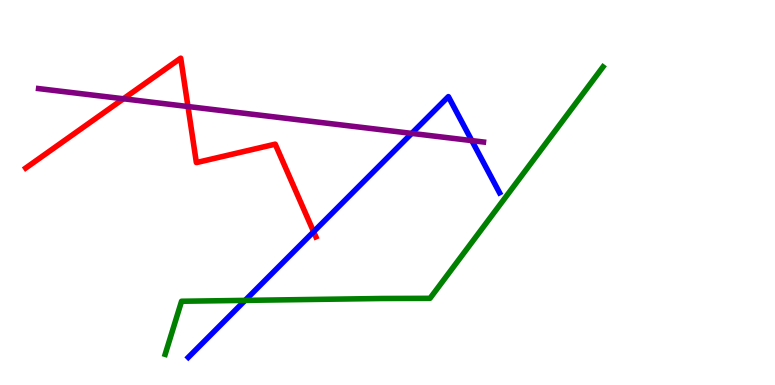[{'lines': ['blue', 'red'], 'intersections': [{'x': 4.05, 'y': 3.98}]}, {'lines': ['green', 'red'], 'intersections': []}, {'lines': ['purple', 'red'], 'intersections': [{'x': 1.59, 'y': 7.43}, {'x': 2.43, 'y': 7.23}]}, {'lines': ['blue', 'green'], 'intersections': [{'x': 3.16, 'y': 2.2}]}, {'lines': ['blue', 'purple'], 'intersections': [{'x': 5.31, 'y': 6.54}, {'x': 6.09, 'y': 6.35}]}, {'lines': ['green', 'purple'], 'intersections': []}]